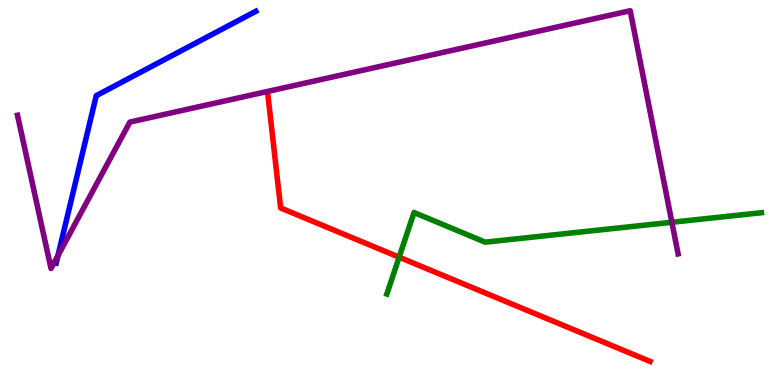[{'lines': ['blue', 'red'], 'intersections': []}, {'lines': ['green', 'red'], 'intersections': [{'x': 5.15, 'y': 3.32}]}, {'lines': ['purple', 'red'], 'intersections': []}, {'lines': ['blue', 'green'], 'intersections': []}, {'lines': ['blue', 'purple'], 'intersections': [{'x': 0.748, 'y': 3.36}]}, {'lines': ['green', 'purple'], 'intersections': [{'x': 8.67, 'y': 4.23}]}]